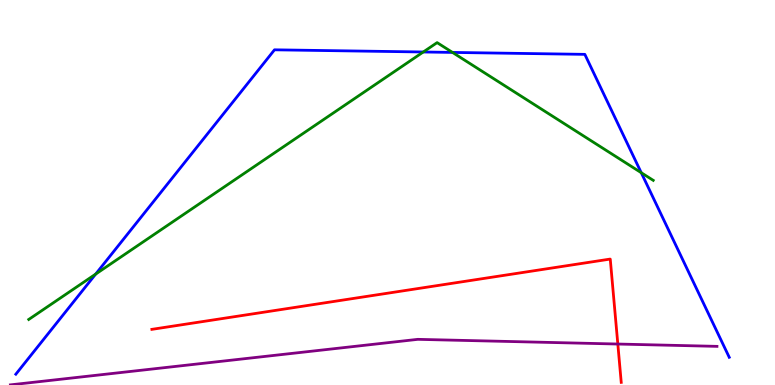[{'lines': ['blue', 'red'], 'intersections': []}, {'lines': ['green', 'red'], 'intersections': []}, {'lines': ['purple', 'red'], 'intersections': [{'x': 7.97, 'y': 1.06}]}, {'lines': ['blue', 'green'], 'intersections': [{'x': 1.23, 'y': 2.88}, {'x': 5.46, 'y': 8.65}, {'x': 5.84, 'y': 8.64}, {'x': 8.27, 'y': 5.51}]}, {'lines': ['blue', 'purple'], 'intersections': []}, {'lines': ['green', 'purple'], 'intersections': []}]